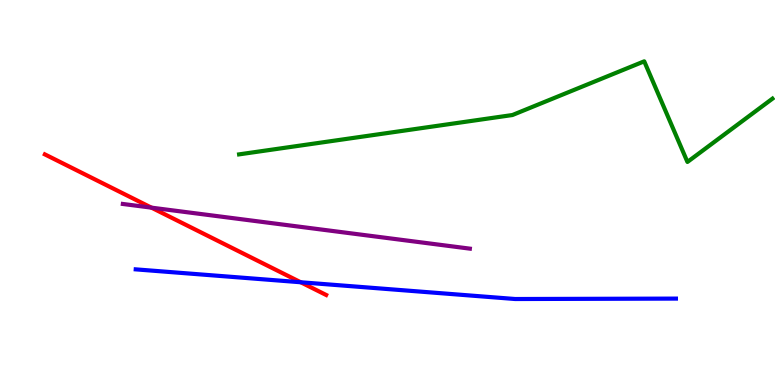[{'lines': ['blue', 'red'], 'intersections': [{'x': 3.88, 'y': 2.67}]}, {'lines': ['green', 'red'], 'intersections': []}, {'lines': ['purple', 'red'], 'intersections': [{'x': 1.95, 'y': 4.61}]}, {'lines': ['blue', 'green'], 'intersections': []}, {'lines': ['blue', 'purple'], 'intersections': []}, {'lines': ['green', 'purple'], 'intersections': []}]